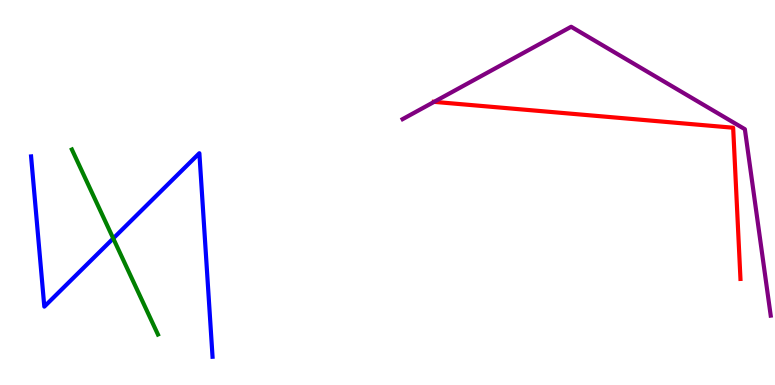[{'lines': ['blue', 'red'], 'intersections': []}, {'lines': ['green', 'red'], 'intersections': []}, {'lines': ['purple', 'red'], 'intersections': [{'x': 5.6, 'y': 7.35}]}, {'lines': ['blue', 'green'], 'intersections': [{'x': 1.46, 'y': 3.81}]}, {'lines': ['blue', 'purple'], 'intersections': []}, {'lines': ['green', 'purple'], 'intersections': []}]